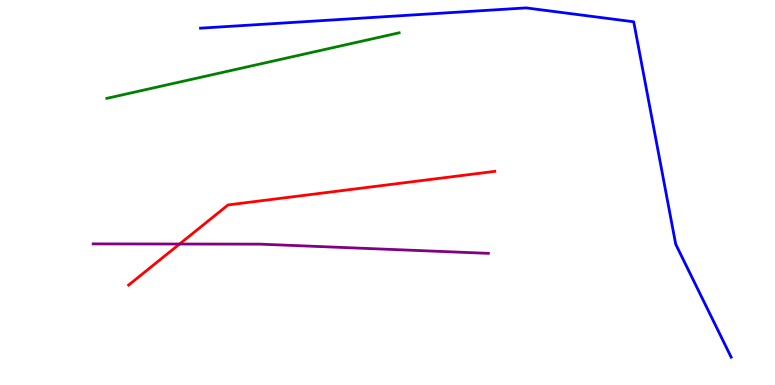[{'lines': ['blue', 'red'], 'intersections': []}, {'lines': ['green', 'red'], 'intersections': []}, {'lines': ['purple', 'red'], 'intersections': [{'x': 2.32, 'y': 3.66}]}, {'lines': ['blue', 'green'], 'intersections': []}, {'lines': ['blue', 'purple'], 'intersections': []}, {'lines': ['green', 'purple'], 'intersections': []}]